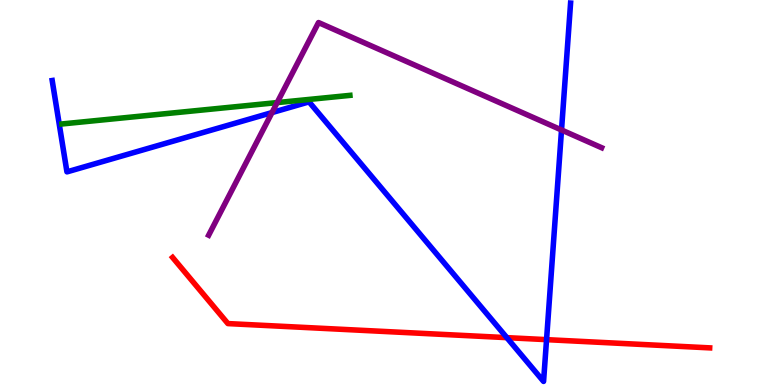[{'lines': ['blue', 'red'], 'intersections': [{'x': 6.54, 'y': 1.23}, {'x': 7.05, 'y': 1.18}]}, {'lines': ['green', 'red'], 'intersections': []}, {'lines': ['purple', 'red'], 'intersections': []}, {'lines': ['blue', 'green'], 'intersections': []}, {'lines': ['blue', 'purple'], 'intersections': [{'x': 3.51, 'y': 7.08}, {'x': 7.25, 'y': 6.62}]}, {'lines': ['green', 'purple'], 'intersections': [{'x': 3.58, 'y': 7.34}]}]